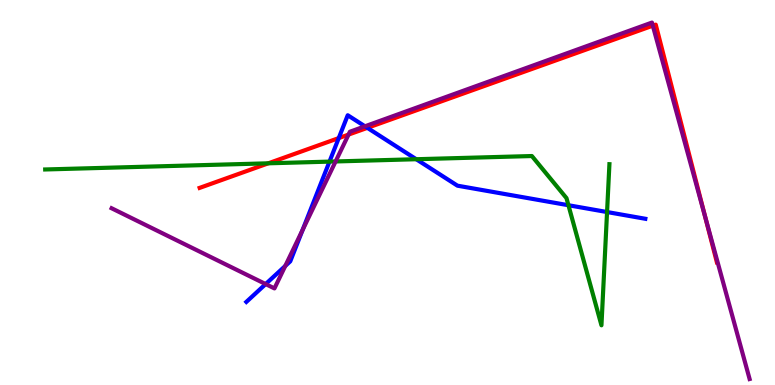[{'lines': ['blue', 'red'], 'intersections': [{'x': 4.37, 'y': 6.41}, {'x': 4.74, 'y': 6.68}]}, {'lines': ['green', 'red'], 'intersections': [{'x': 3.46, 'y': 5.76}]}, {'lines': ['purple', 'red'], 'intersections': [{'x': 4.5, 'y': 6.5}, {'x': 8.42, 'y': 9.33}, {'x': 9.1, 'y': 4.38}]}, {'lines': ['blue', 'green'], 'intersections': [{'x': 4.25, 'y': 5.8}, {'x': 5.37, 'y': 5.86}, {'x': 7.33, 'y': 4.67}, {'x': 7.83, 'y': 4.49}]}, {'lines': ['blue', 'purple'], 'intersections': [{'x': 3.43, 'y': 2.62}, {'x': 3.68, 'y': 3.09}, {'x': 3.9, 'y': 4.03}, {'x': 4.71, 'y': 6.72}]}, {'lines': ['green', 'purple'], 'intersections': [{'x': 4.33, 'y': 5.81}]}]